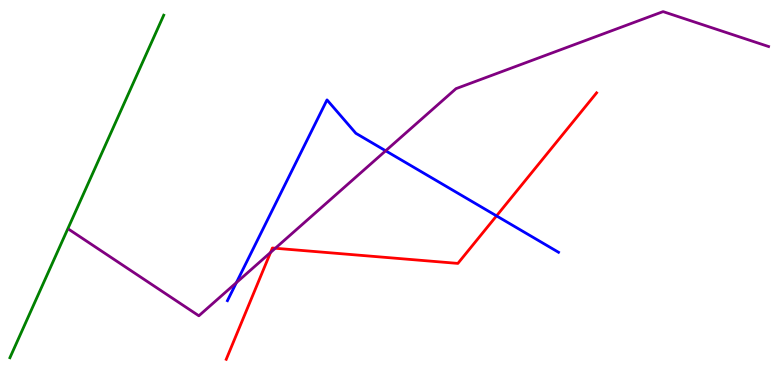[{'lines': ['blue', 'red'], 'intersections': [{'x': 6.41, 'y': 4.39}]}, {'lines': ['green', 'red'], 'intersections': []}, {'lines': ['purple', 'red'], 'intersections': [{'x': 3.49, 'y': 3.44}, {'x': 3.55, 'y': 3.55}]}, {'lines': ['blue', 'green'], 'intersections': []}, {'lines': ['blue', 'purple'], 'intersections': [{'x': 3.05, 'y': 2.66}, {'x': 4.98, 'y': 6.08}]}, {'lines': ['green', 'purple'], 'intersections': []}]